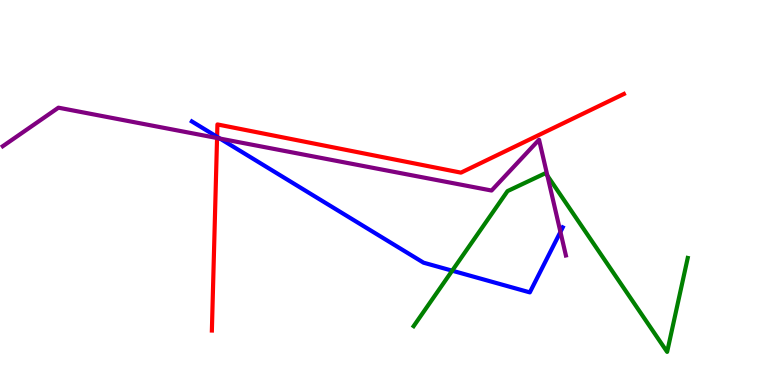[{'lines': ['blue', 'red'], 'intersections': [{'x': 2.8, 'y': 6.45}]}, {'lines': ['green', 'red'], 'intersections': []}, {'lines': ['purple', 'red'], 'intersections': [{'x': 2.8, 'y': 6.41}]}, {'lines': ['blue', 'green'], 'intersections': [{'x': 5.83, 'y': 2.97}]}, {'lines': ['blue', 'purple'], 'intersections': [{'x': 2.84, 'y': 6.4}, {'x': 7.23, 'y': 3.98}]}, {'lines': ['green', 'purple'], 'intersections': [{'x': 7.06, 'y': 5.44}]}]